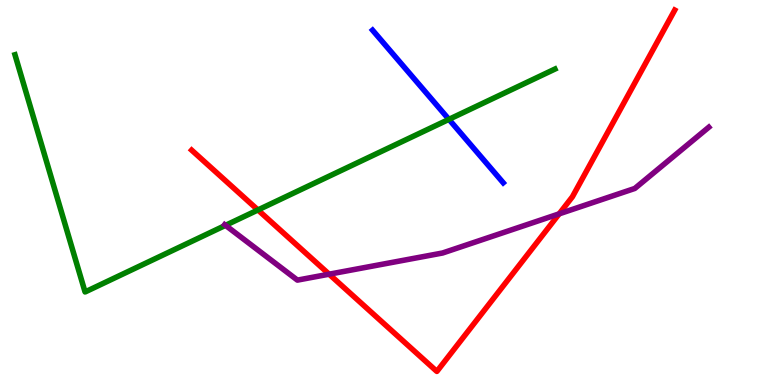[{'lines': ['blue', 'red'], 'intersections': []}, {'lines': ['green', 'red'], 'intersections': [{'x': 3.33, 'y': 4.55}]}, {'lines': ['purple', 'red'], 'intersections': [{'x': 4.25, 'y': 2.88}, {'x': 7.21, 'y': 4.45}]}, {'lines': ['blue', 'green'], 'intersections': [{'x': 5.79, 'y': 6.9}]}, {'lines': ['blue', 'purple'], 'intersections': []}, {'lines': ['green', 'purple'], 'intersections': [{'x': 2.91, 'y': 4.15}]}]